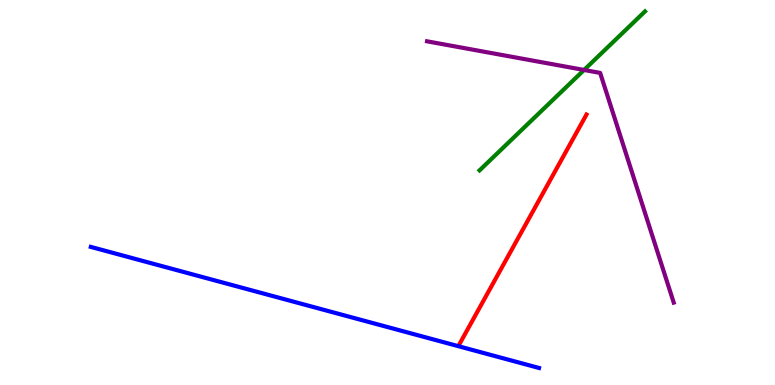[{'lines': ['blue', 'red'], 'intersections': []}, {'lines': ['green', 'red'], 'intersections': []}, {'lines': ['purple', 'red'], 'intersections': []}, {'lines': ['blue', 'green'], 'intersections': []}, {'lines': ['blue', 'purple'], 'intersections': []}, {'lines': ['green', 'purple'], 'intersections': [{'x': 7.54, 'y': 8.18}]}]